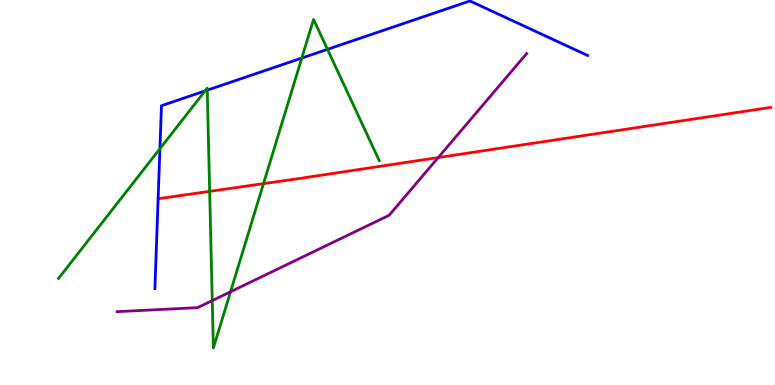[{'lines': ['blue', 'red'], 'intersections': []}, {'lines': ['green', 'red'], 'intersections': [{'x': 2.71, 'y': 5.03}, {'x': 3.4, 'y': 5.23}]}, {'lines': ['purple', 'red'], 'intersections': [{'x': 5.65, 'y': 5.91}]}, {'lines': ['blue', 'green'], 'intersections': [{'x': 2.06, 'y': 6.14}, {'x': 2.65, 'y': 7.64}, {'x': 2.67, 'y': 7.66}, {'x': 3.89, 'y': 8.49}, {'x': 4.23, 'y': 8.72}]}, {'lines': ['blue', 'purple'], 'intersections': []}, {'lines': ['green', 'purple'], 'intersections': [{'x': 2.74, 'y': 2.19}, {'x': 2.97, 'y': 2.42}]}]